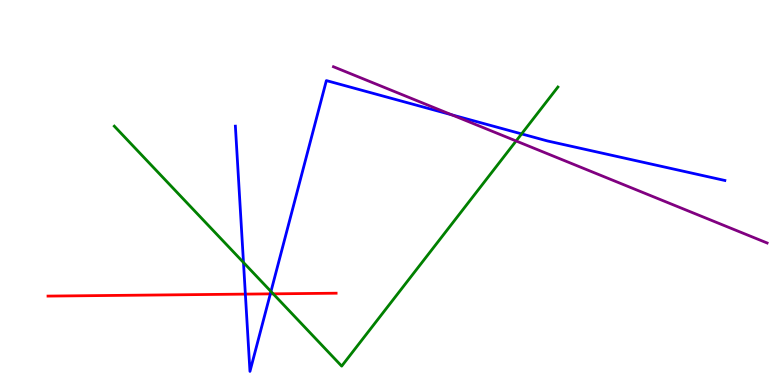[{'lines': ['blue', 'red'], 'intersections': [{'x': 3.17, 'y': 2.36}, {'x': 3.49, 'y': 2.37}]}, {'lines': ['green', 'red'], 'intersections': [{'x': 3.53, 'y': 2.37}]}, {'lines': ['purple', 'red'], 'intersections': []}, {'lines': ['blue', 'green'], 'intersections': [{'x': 3.14, 'y': 3.18}, {'x': 3.5, 'y': 2.43}, {'x': 6.73, 'y': 6.52}]}, {'lines': ['blue', 'purple'], 'intersections': [{'x': 5.83, 'y': 7.02}]}, {'lines': ['green', 'purple'], 'intersections': [{'x': 6.66, 'y': 6.34}]}]